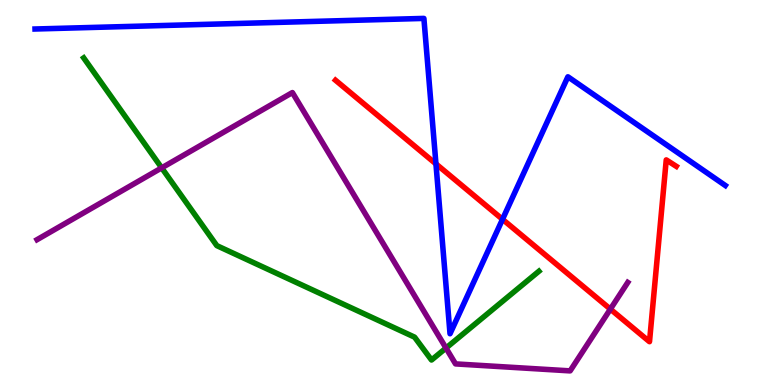[{'lines': ['blue', 'red'], 'intersections': [{'x': 5.63, 'y': 5.74}, {'x': 6.48, 'y': 4.3}]}, {'lines': ['green', 'red'], 'intersections': []}, {'lines': ['purple', 'red'], 'intersections': [{'x': 7.88, 'y': 1.97}]}, {'lines': ['blue', 'green'], 'intersections': []}, {'lines': ['blue', 'purple'], 'intersections': []}, {'lines': ['green', 'purple'], 'intersections': [{'x': 2.09, 'y': 5.64}, {'x': 5.75, 'y': 0.96}]}]